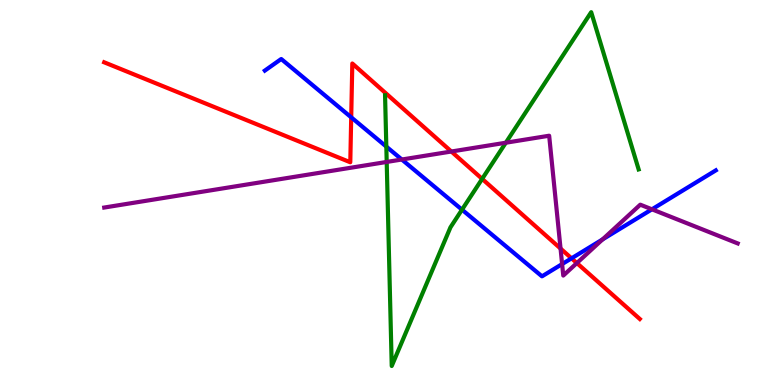[{'lines': ['blue', 'red'], 'intersections': [{'x': 4.53, 'y': 6.95}, {'x': 7.37, 'y': 3.29}]}, {'lines': ['green', 'red'], 'intersections': [{'x': 6.22, 'y': 5.35}]}, {'lines': ['purple', 'red'], 'intersections': [{'x': 5.82, 'y': 6.06}, {'x': 7.23, 'y': 3.54}, {'x': 7.44, 'y': 3.17}]}, {'lines': ['blue', 'green'], 'intersections': [{'x': 4.98, 'y': 6.19}, {'x': 5.96, 'y': 4.55}]}, {'lines': ['blue', 'purple'], 'intersections': [{'x': 5.18, 'y': 5.86}, {'x': 7.25, 'y': 3.14}, {'x': 7.77, 'y': 3.78}, {'x': 8.41, 'y': 4.56}]}, {'lines': ['green', 'purple'], 'intersections': [{'x': 4.99, 'y': 5.79}, {'x': 6.53, 'y': 6.29}]}]